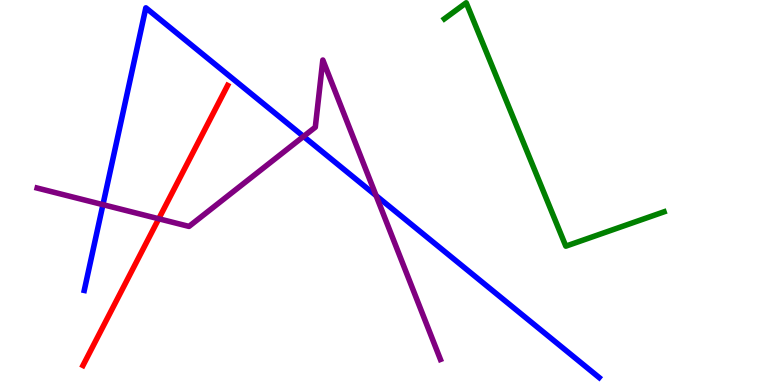[{'lines': ['blue', 'red'], 'intersections': []}, {'lines': ['green', 'red'], 'intersections': []}, {'lines': ['purple', 'red'], 'intersections': [{'x': 2.05, 'y': 4.32}]}, {'lines': ['blue', 'green'], 'intersections': []}, {'lines': ['blue', 'purple'], 'intersections': [{'x': 1.33, 'y': 4.68}, {'x': 3.92, 'y': 6.46}, {'x': 4.85, 'y': 4.92}]}, {'lines': ['green', 'purple'], 'intersections': []}]